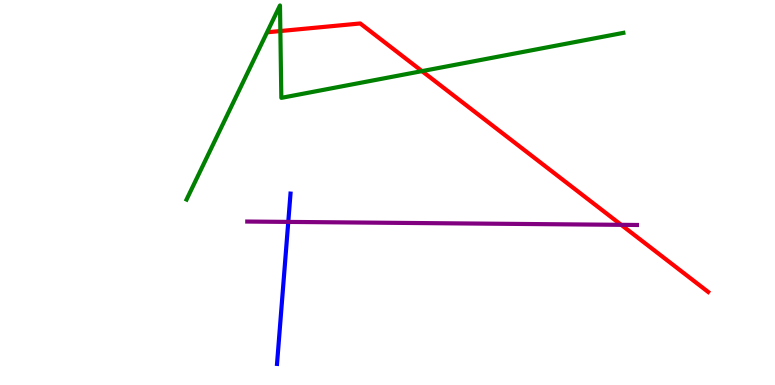[{'lines': ['blue', 'red'], 'intersections': []}, {'lines': ['green', 'red'], 'intersections': [{'x': 3.62, 'y': 9.19}, {'x': 5.45, 'y': 8.15}]}, {'lines': ['purple', 'red'], 'intersections': [{'x': 8.02, 'y': 4.16}]}, {'lines': ['blue', 'green'], 'intersections': []}, {'lines': ['blue', 'purple'], 'intersections': [{'x': 3.72, 'y': 4.24}]}, {'lines': ['green', 'purple'], 'intersections': []}]